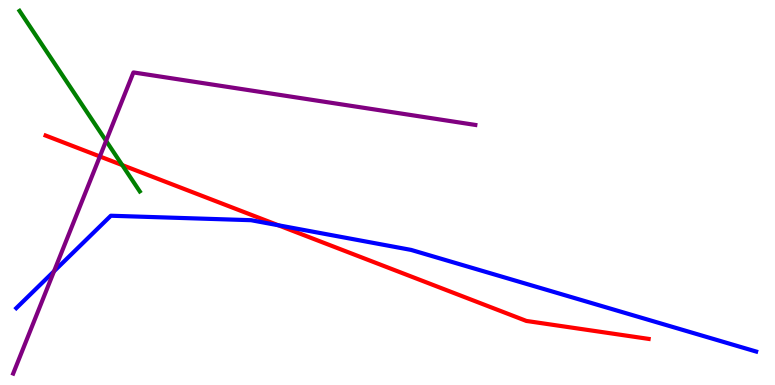[{'lines': ['blue', 'red'], 'intersections': [{'x': 3.59, 'y': 4.15}]}, {'lines': ['green', 'red'], 'intersections': [{'x': 1.58, 'y': 5.71}]}, {'lines': ['purple', 'red'], 'intersections': [{'x': 1.29, 'y': 5.94}]}, {'lines': ['blue', 'green'], 'intersections': []}, {'lines': ['blue', 'purple'], 'intersections': [{'x': 0.697, 'y': 2.95}]}, {'lines': ['green', 'purple'], 'intersections': [{'x': 1.37, 'y': 6.34}]}]